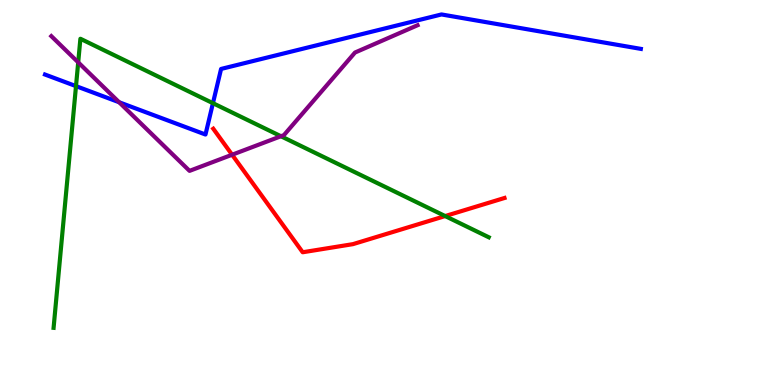[{'lines': ['blue', 'red'], 'intersections': []}, {'lines': ['green', 'red'], 'intersections': [{'x': 5.74, 'y': 4.39}]}, {'lines': ['purple', 'red'], 'intersections': [{'x': 2.99, 'y': 5.98}]}, {'lines': ['blue', 'green'], 'intersections': [{'x': 0.981, 'y': 7.76}, {'x': 2.75, 'y': 7.32}]}, {'lines': ['blue', 'purple'], 'intersections': [{'x': 1.54, 'y': 7.34}]}, {'lines': ['green', 'purple'], 'intersections': [{'x': 1.01, 'y': 8.38}, {'x': 3.63, 'y': 6.46}]}]